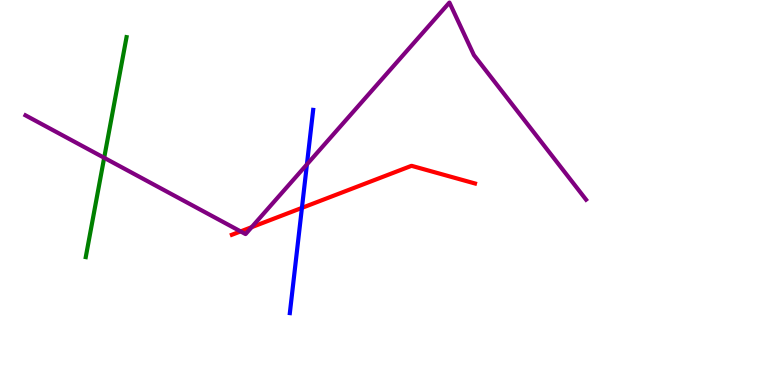[{'lines': ['blue', 'red'], 'intersections': [{'x': 3.9, 'y': 4.6}]}, {'lines': ['green', 'red'], 'intersections': []}, {'lines': ['purple', 'red'], 'intersections': [{'x': 3.1, 'y': 3.99}, {'x': 3.25, 'y': 4.1}]}, {'lines': ['blue', 'green'], 'intersections': []}, {'lines': ['blue', 'purple'], 'intersections': [{'x': 3.96, 'y': 5.73}]}, {'lines': ['green', 'purple'], 'intersections': [{'x': 1.34, 'y': 5.9}]}]